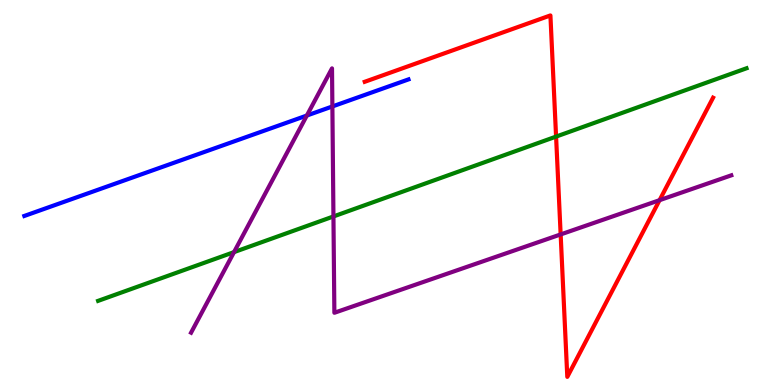[{'lines': ['blue', 'red'], 'intersections': []}, {'lines': ['green', 'red'], 'intersections': [{'x': 7.18, 'y': 6.45}]}, {'lines': ['purple', 'red'], 'intersections': [{'x': 7.23, 'y': 3.91}, {'x': 8.51, 'y': 4.8}]}, {'lines': ['blue', 'green'], 'intersections': []}, {'lines': ['blue', 'purple'], 'intersections': [{'x': 3.96, 'y': 7.0}, {'x': 4.29, 'y': 7.23}]}, {'lines': ['green', 'purple'], 'intersections': [{'x': 3.02, 'y': 3.45}, {'x': 4.3, 'y': 4.38}]}]